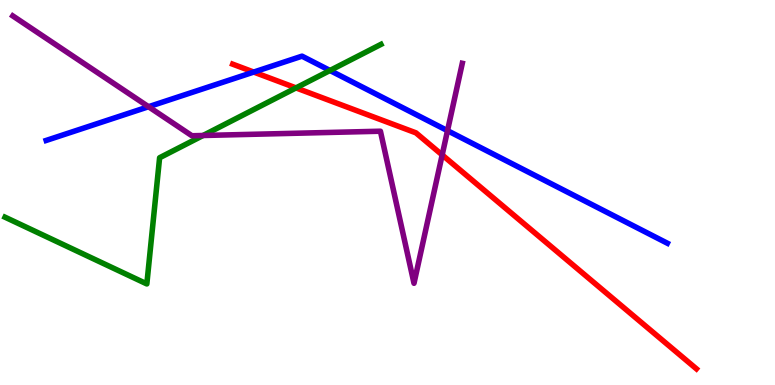[{'lines': ['blue', 'red'], 'intersections': [{'x': 3.27, 'y': 8.13}]}, {'lines': ['green', 'red'], 'intersections': [{'x': 3.82, 'y': 7.72}]}, {'lines': ['purple', 'red'], 'intersections': [{'x': 5.71, 'y': 5.98}]}, {'lines': ['blue', 'green'], 'intersections': [{'x': 4.26, 'y': 8.17}]}, {'lines': ['blue', 'purple'], 'intersections': [{'x': 1.92, 'y': 7.23}, {'x': 5.77, 'y': 6.61}]}, {'lines': ['green', 'purple'], 'intersections': [{'x': 2.62, 'y': 6.48}]}]